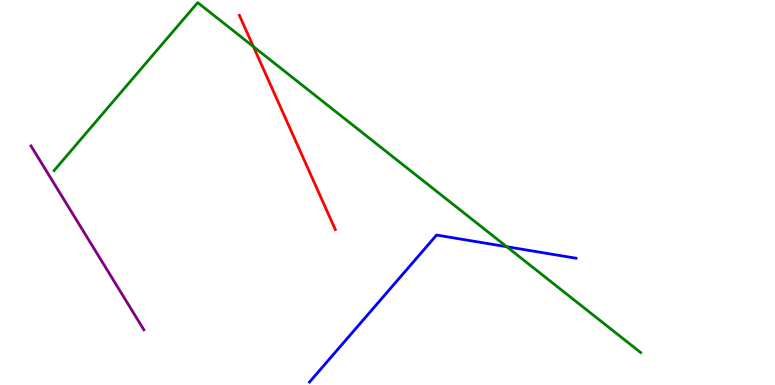[{'lines': ['blue', 'red'], 'intersections': []}, {'lines': ['green', 'red'], 'intersections': [{'x': 3.27, 'y': 8.79}]}, {'lines': ['purple', 'red'], 'intersections': []}, {'lines': ['blue', 'green'], 'intersections': [{'x': 6.54, 'y': 3.59}]}, {'lines': ['blue', 'purple'], 'intersections': []}, {'lines': ['green', 'purple'], 'intersections': []}]